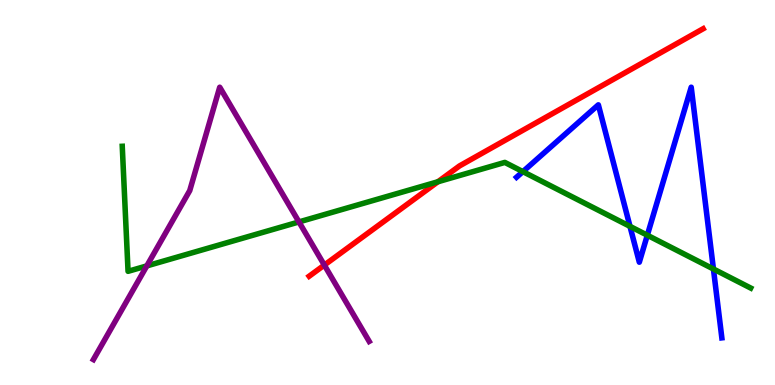[{'lines': ['blue', 'red'], 'intersections': []}, {'lines': ['green', 'red'], 'intersections': [{'x': 5.65, 'y': 5.28}]}, {'lines': ['purple', 'red'], 'intersections': [{'x': 4.18, 'y': 3.11}]}, {'lines': ['blue', 'green'], 'intersections': [{'x': 6.75, 'y': 5.54}, {'x': 8.13, 'y': 4.12}, {'x': 8.35, 'y': 3.89}, {'x': 9.21, 'y': 3.01}]}, {'lines': ['blue', 'purple'], 'intersections': []}, {'lines': ['green', 'purple'], 'intersections': [{'x': 1.89, 'y': 3.09}, {'x': 3.86, 'y': 4.24}]}]